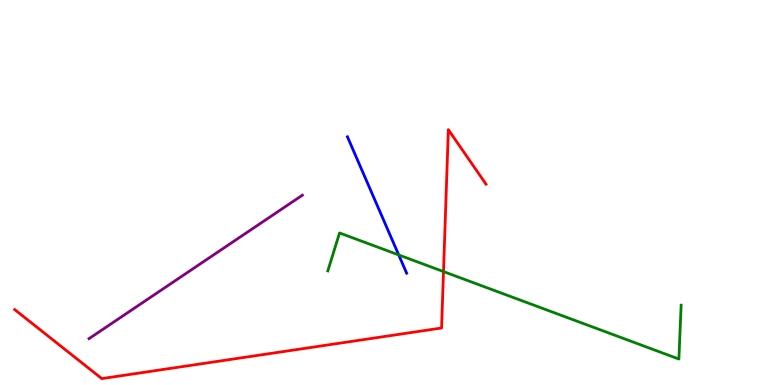[{'lines': ['blue', 'red'], 'intersections': []}, {'lines': ['green', 'red'], 'intersections': [{'x': 5.72, 'y': 2.95}]}, {'lines': ['purple', 'red'], 'intersections': []}, {'lines': ['blue', 'green'], 'intersections': [{'x': 5.14, 'y': 3.38}]}, {'lines': ['blue', 'purple'], 'intersections': []}, {'lines': ['green', 'purple'], 'intersections': []}]